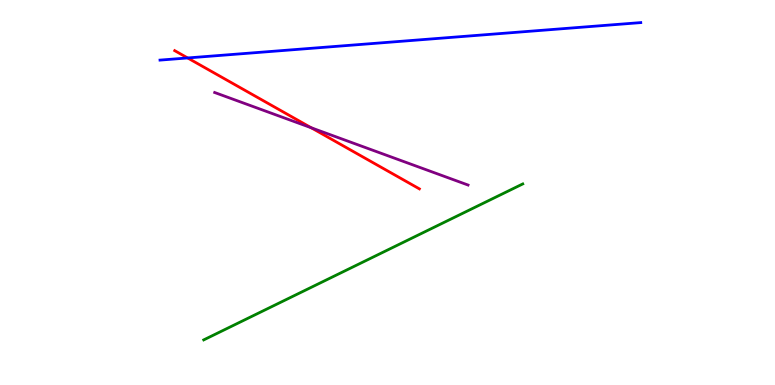[{'lines': ['blue', 'red'], 'intersections': [{'x': 2.42, 'y': 8.49}]}, {'lines': ['green', 'red'], 'intersections': []}, {'lines': ['purple', 'red'], 'intersections': [{'x': 4.02, 'y': 6.68}]}, {'lines': ['blue', 'green'], 'intersections': []}, {'lines': ['blue', 'purple'], 'intersections': []}, {'lines': ['green', 'purple'], 'intersections': []}]